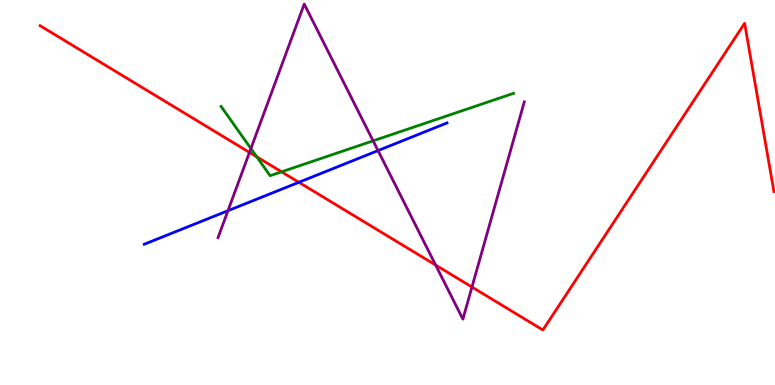[{'lines': ['blue', 'red'], 'intersections': [{'x': 3.86, 'y': 5.26}]}, {'lines': ['green', 'red'], 'intersections': [{'x': 3.31, 'y': 5.93}, {'x': 3.63, 'y': 5.54}]}, {'lines': ['purple', 'red'], 'intersections': [{'x': 3.22, 'y': 6.04}, {'x': 5.62, 'y': 3.11}, {'x': 6.09, 'y': 2.54}]}, {'lines': ['blue', 'green'], 'intersections': []}, {'lines': ['blue', 'purple'], 'intersections': [{'x': 2.94, 'y': 4.53}, {'x': 4.88, 'y': 6.09}]}, {'lines': ['green', 'purple'], 'intersections': [{'x': 3.24, 'y': 6.14}, {'x': 4.81, 'y': 6.34}]}]